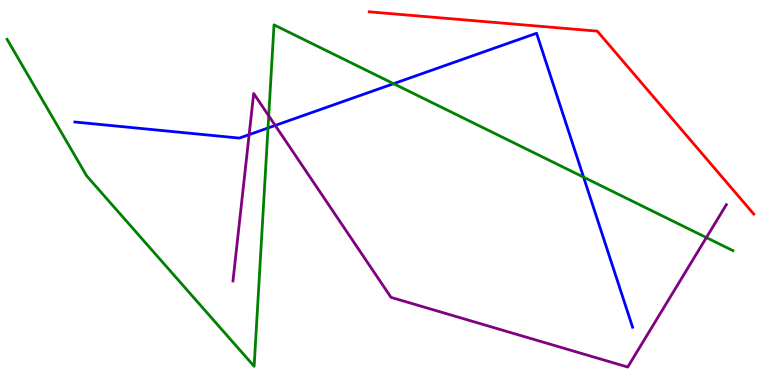[{'lines': ['blue', 'red'], 'intersections': []}, {'lines': ['green', 'red'], 'intersections': []}, {'lines': ['purple', 'red'], 'intersections': []}, {'lines': ['blue', 'green'], 'intersections': [{'x': 3.46, 'y': 6.68}, {'x': 5.08, 'y': 7.83}, {'x': 7.53, 'y': 5.4}]}, {'lines': ['blue', 'purple'], 'intersections': [{'x': 3.21, 'y': 6.5}, {'x': 3.55, 'y': 6.74}]}, {'lines': ['green', 'purple'], 'intersections': [{'x': 3.47, 'y': 6.99}, {'x': 9.11, 'y': 3.83}]}]